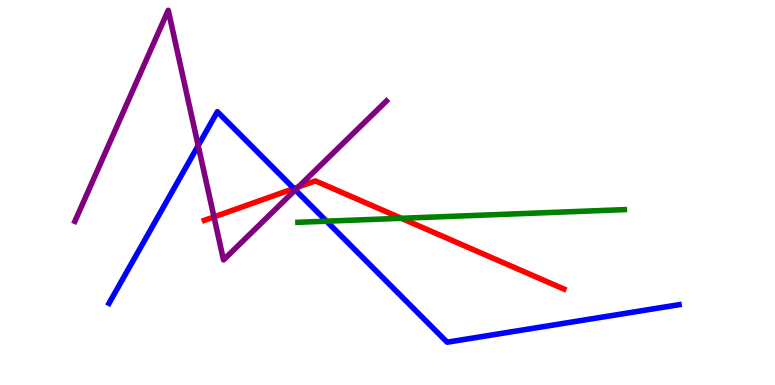[{'lines': ['blue', 'red'], 'intersections': [{'x': 3.79, 'y': 5.1}]}, {'lines': ['green', 'red'], 'intersections': [{'x': 5.18, 'y': 4.33}]}, {'lines': ['purple', 'red'], 'intersections': [{'x': 2.76, 'y': 4.37}, {'x': 3.85, 'y': 5.14}]}, {'lines': ['blue', 'green'], 'intersections': [{'x': 4.21, 'y': 4.25}]}, {'lines': ['blue', 'purple'], 'intersections': [{'x': 2.56, 'y': 6.22}, {'x': 3.81, 'y': 5.07}]}, {'lines': ['green', 'purple'], 'intersections': []}]